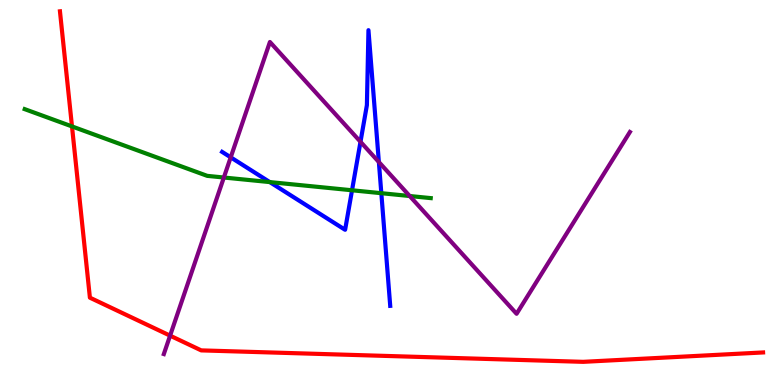[{'lines': ['blue', 'red'], 'intersections': []}, {'lines': ['green', 'red'], 'intersections': [{'x': 0.929, 'y': 6.72}]}, {'lines': ['purple', 'red'], 'intersections': [{'x': 2.19, 'y': 1.28}]}, {'lines': ['blue', 'green'], 'intersections': [{'x': 3.48, 'y': 5.27}, {'x': 4.54, 'y': 5.06}, {'x': 4.92, 'y': 4.98}]}, {'lines': ['blue', 'purple'], 'intersections': [{'x': 2.98, 'y': 5.91}, {'x': 4.65, 'y': 6.32}, {'x': 4.89, 'y': 5.79}]}, {'lines': ['green', 'purple'], 'intersections': [{'x': 2.89, 'y': 5.39}, {'x': 5.29, 'y': 4.91}]}]